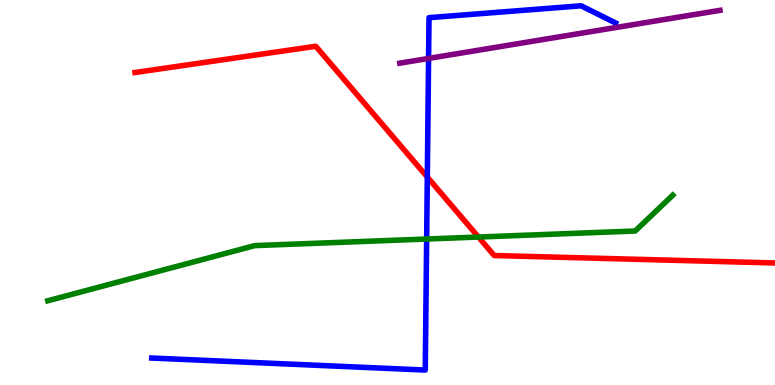[{'lines': ['blue', 'red'], 'intersections': [{'x': 5.51, 'y': 5.4}]}, {'lines': ['green', 'red'], 'intersections': [{'x': 6.17, 'y': 3.84}]}, {'lines': ['purple', 'red'], 'intersections': []}, {'lines': ['blue', 'green'], 'intersections': [{'x': 5.51, 'y': 3.79}]}, {'lines': ['blue', 'purple'], 'intersections': [{'x': 5.53, 'y': 8.48}]}, {'lines': ['green', 'purple'], 'intersections': []}]